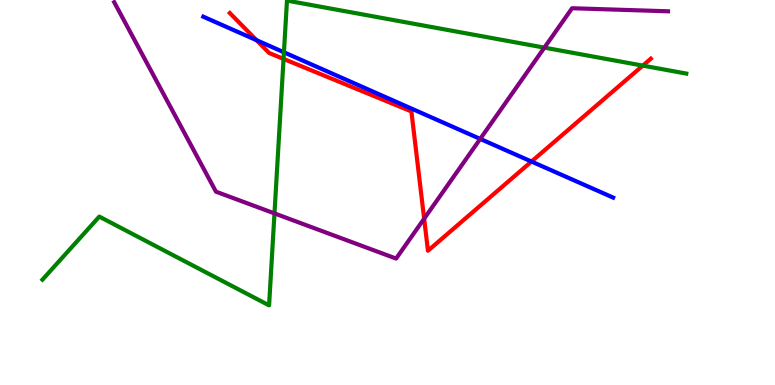[{'lines': ['blue', 'red'], 'intersections': [{'x': 3.31, 'y': 8.96}, {'x': 6.86, 'y': 5.8}]}, {'lines': ['green', 'red'], 'intersections': [{'x': 3.66, 'y': 8.47}, {'x': 8.29, 'y': 8.3}]}, {'lines': ['purple', 'red'], 'intersections': [{'x': 5.47, 'y': 4.32}]}, {'lines': ['blue', 'green'], 'intersections': [{'x': 3.66, 'y': 8.64}]}, {'lines': ['blue', 'purple'], 'intersections': [{'x': 6.2, 'y': 6.39}]}, {'lines': ['green', 'purple'], 'intersections': [{'x': 3.54, 'y': 4.46}, {'x': 7.02, 'y': 8.76}]}]